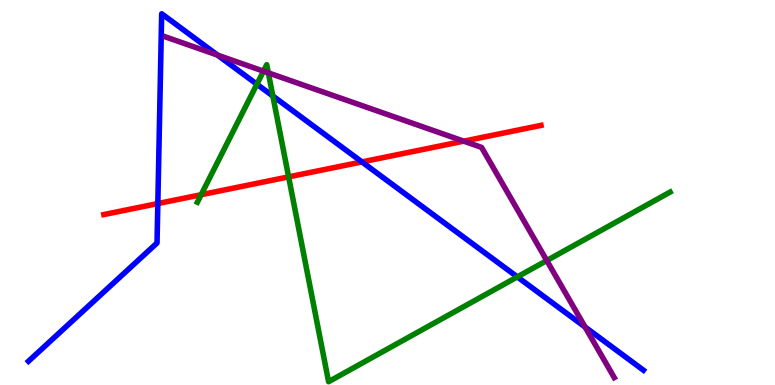[{'lines': ['blue', 'red'], 'intersections': [{'x': 2.04, 'y': 4.71}, {'x': 4.67, 'y': 5.79}]}, {'lines': ['green', 'red'], 'intersections': [{'x': 2.6, 'y': 4.94}, {'x': 3.72, 'y': 5.41}]}, {'lines': ['purple', 'red'], 'intersections': [{'x': 5.98, 'y': 6.33}]}, {'lines': ['blue', 'green'], 'intersections': [{'x': 3.31, 'y': 7.81}, {'x': 3.52, 'y': 7.51}, {'x': 6.68, 'y': 2.81}]}, {'lines': ['blue', 'purple'], 'intersections': [{'x': 2.81, 'y': 8.57}, {'x': 7.55, 'y': 1.51}]}, {'lines': ['green', 'purple'], 'intersections': [{'x': 3.4, 'y': 8.15}, {'x': 3.46, 'y': 8.11}, {'x': 7.06, 'y': 3.23}]}]